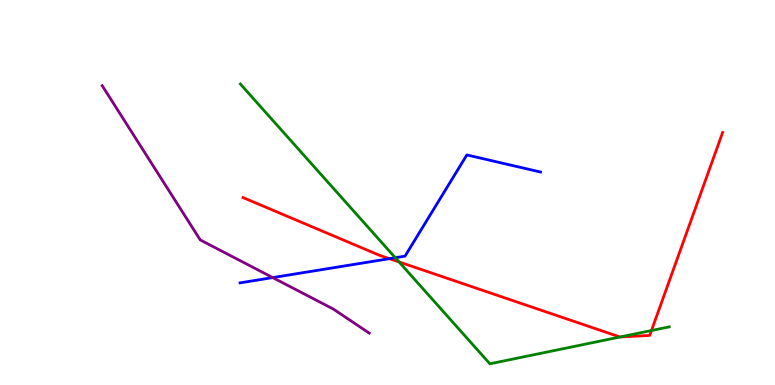[{'lines': ['blue', 'red'], 'intersections': [{'x': 5.02, 'y': 3.28}]}, {'lines': ['green', 'red'], 'intersections': [{'x': 5.15, 'y': 3.2}, {'x': 8.0, 'y': 1.25}, {'x': 8.41, 'y': 1.41}]}, {'lines': ['purple', 'red'], 'intersections': []}, {'lines': ['blue', 'green'], 'intersections': [{'x': 5.1, 'y': 3.31}]}, {'lines': ['blue', 'purple'], 'intersections': [{'x': 3.52, 'y': 2.79}]}, {'lines': ['green', 'purple'], 'intersections': []}]